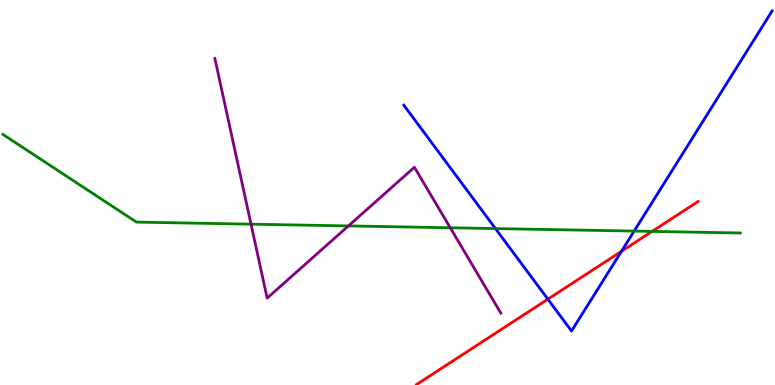[{'lines': ['blue', 'red'], 'intersections': [{'x': 7.07, 'y': 2.23}, {'x': 8.02, 'y': 3.47}]}, {'lines': ['green', 'red'], 'intersections': [{'x': 8.41, 'y': 3.99}]}, {'lines': ['purple', 'red'], 'intersections': []}, {'lines': ['blue', 'green'], 'intersections': [{'x': 6.39, 'y': 4.06}, {'x': 8.18, 'y': 4.0}]}, {'lines': ['blue', 'purple'], 'intersections': []}, {'lines': ['green', 'purple'], 'intersections': [{'x': 3.24, 'y': 4.18}, {'x': 4.5, 'y': 4.13}, {'x': 5.81, 'y': 4.08}]}]